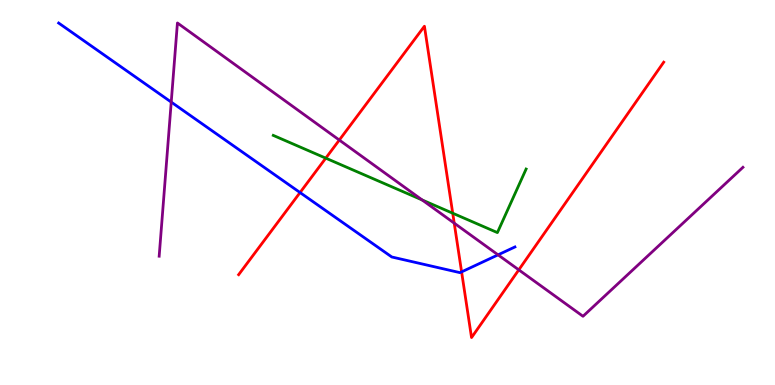[{'lines': ['blue', 'red'], 'intersections': [{'x': 3.87, 'y': 5.0}, {'x': 5.96, 'y': 2.94}]}, {'lines': ['green', 'red'], 'intersections': [{'x': 4.2, 'y': 5.89}, {'x': 5.84, 'y': 4.46}]}, {'lines': ['purple', 'red'], 'intersections': [{'x': 4.38, 'y': 6.36}, {'x': 5.86, 'y': 4.2}, {'x': 6.69, 'y': 2.99}]}, {'lines': ['blue', 'green'], 'intersections': []}, {'lines': ['blue', 'purple'], 'intersections': [{'x': 2.21, 'y': 7.35}, {'x': 6.43, 'y': 3.38}]}, {'lines': ['green', 'purple'], 'intersections': [{'x': 5.45, 'y': 4.81}]}]